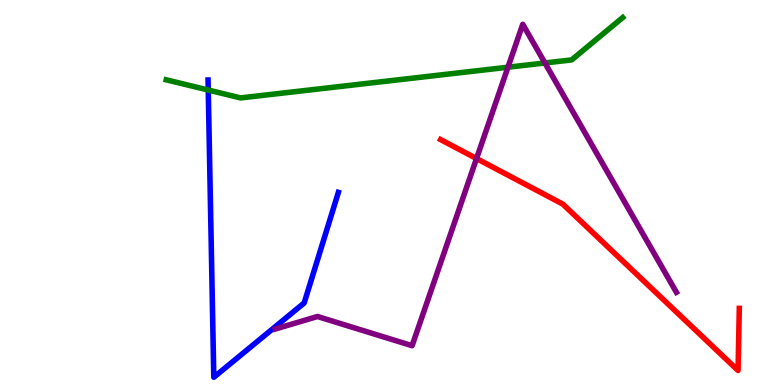[{'lines': ['blue', 'red'], 'intersections': []}, {'lines': ['green', 'red'], 'intersections': []}, {'lines': ['purple', 'red'], 'intersections': [{'x': 6.15, 'y': 5.88}]}, {'lines': ['blue', 'green'], 'intersections': [{'x': 2.69, 'y': 7.66}]}, {'lines': ['blue', 'purple'], 'intersections': []}, {'lines': ['green', 'purple'], 'intersections': [{'x': 6.55, 'y': 8.25}, {'x': 7.03, 'y': 8.36}]}]